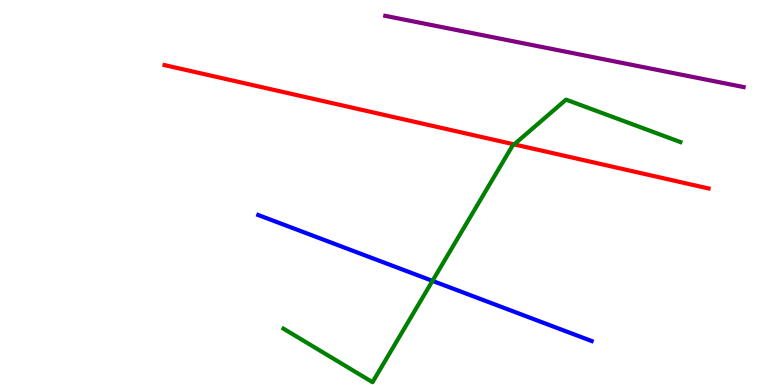[{'lines': ['blue', 'red'], 'intersections': []}, {'lines': ['green', 'red'], 'intersections': [{'x': 6.63, 'y': 6.25}]}, {'lines': ['purple', 'red'], 'intersections': []}, {'lines': ['blue', 'green'], 'intersections': [{'x': 5.58, 'y': 2.7}]}, {'lines': ['blue', 'purple'], 'intersections': []}, {'lines': ['green', 'purple'], 'intersections': []}]